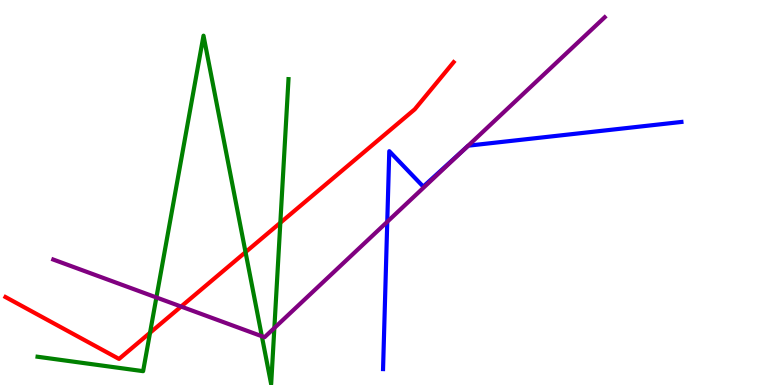[{'lines': ['blue', 'red'], 'intersections': []}, {'lines': ['green', 'red'], 'intersections': [{'x': 1.94, 'y': 1.36}, {'x': 3.17, 'y': 3.45}, {'x': 3.62, 'y': 4.21}]}, {'lines': ['purple', 'red'], 'intersections': [{'x': 2.34, 'y': 2.04}]}, {'lines': ['blue', 'green'], 'intersections': []}, {'lines': ['blue', 'purple'], 'intersections': [{'x': 5.0, 'y': 4.24}, {'x': 6.02, 'y': 6.17}]}, {'lines': ['green', 'purple'], 'intersections': [{'x': 2.02, 'y': 2.27}, {'x': 3.38, 'y': 1.27}, {'x': 3.54, 'y': 1.48}]}]